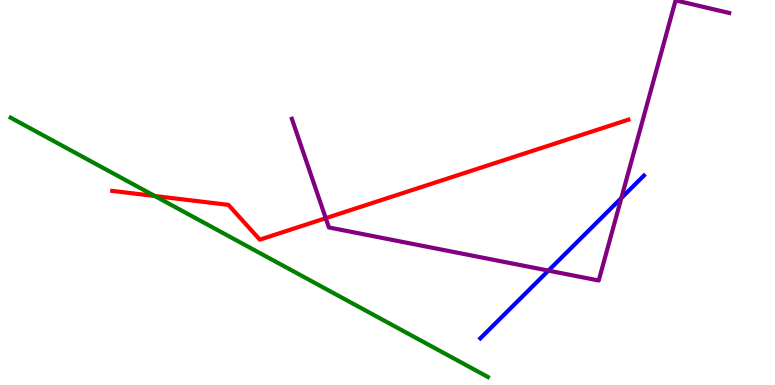[{'lines': ['blue', 'red'], 'intersections': []}, {'lines': ['green', 'red'], 'intersections': [{'x': 2.0, 'y': 4.91}]}, {'lines': ['purple', 'red'], 'intersections': [{'x': 4.2, 'y': 4.33}]}, {'lines': ['blue', 'green'], 'intersections': []}, {'lines': ['blue', 'purple'], 'intersections': [{'x': 7.08, 'y': 2.97}, {'x': 8.02, 'y': 4.86}]}, {'lines': ['green', 'purple'], 'intersections': []}]